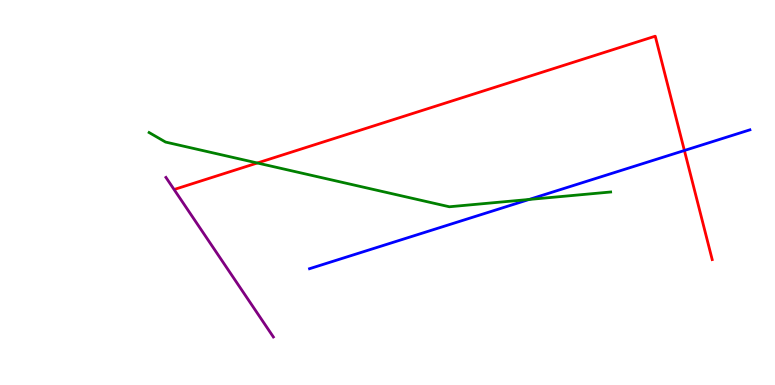[{'lines': ['blue', 'red'], 'intersections': [{'x': 8.83, 'y': 6.09}]}, {'lines': ['green', 'red'], 'intersections': [{'x': 3.32, 'y': 5.77}]}, {'lines': ['purple', 'red'], 'intersections': []}, {'lines': ['blue', 'green'], 'intersections': [{'x': 6.83, 'y': 4.82}]}, {'lines': ['blue', 'purple'], 'intersections': []}, {'lines': ['green', 'purple'], 'intersections': []}]